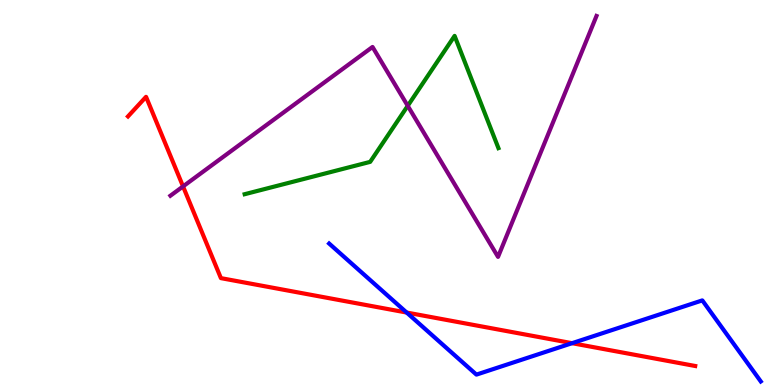[{'lines': ['blue', 'red'], 'intersections': [{'x': 5.25, 'y': 1.88}, {'x': 7.38, 'y': 1.09}]}, {'lines': ['green', 'red'], 'intersections': []}, {'lines': ['purple', 'red'], 'intersections': [{'x': 2.36, 'y': 5.16}]}, {'lines': ['blue', 'green'], 'intersections': []}, {'lines': ['blue', 'purple'], 'intersections': []}, {'lines': ['green', 'purple'], 'intersections': [{'x': 5.26, 'y': 7.25}]}]